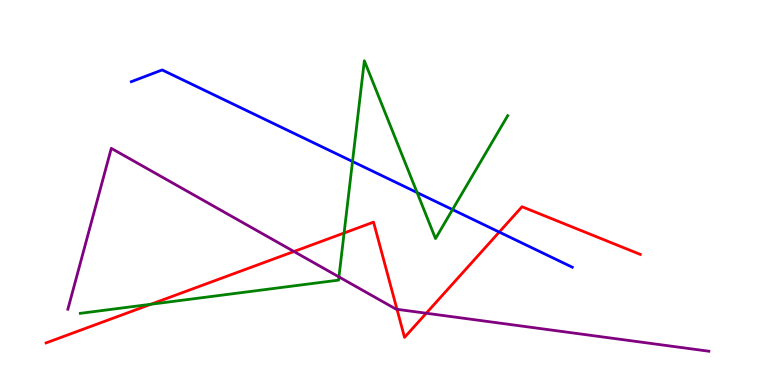[{'lines': ['blue', 'red'], 'intersections': [{'x': 6.44, 'y': 3.97}]}, {'lines': ['green', 'red'], 'intersections': [{'x': 1.95, 'y': 2.1}, {'x': 4.44, 'y': 3.95}]}, {'lines': ['purple', 'red'], 'intersections': [{'x': 3.79, 'y': 3.47}, {'x': 5.12, 'y': 1.97}, {'x': 5.5, 'y': 1.86}]}, {'lines': ['blue', 'green'], 'intersections': [{'x': 4.55, 'y': 5.81}, {'x': 5.38, 'y': 5.0}, {'x': 5.84, 'y': 4.56}]}, {'lines': ['blue', 'purple'], 'intersections': []}, {'lines': ['green', 'purple'], 'intersections': [{'x': 4.37, 'y': 2.81}]}]